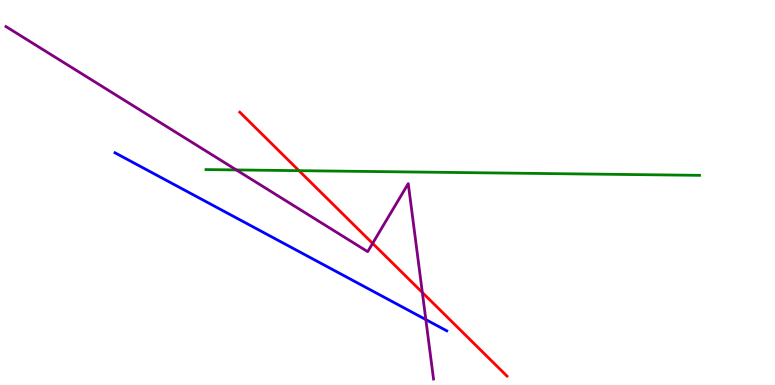[{'lines': ['blue', 'red'], 'intersections': []}, {'lines': ['green', 'red'], 'intersections': [{'x': 3.86, 'y': 5.57}]}, {'lines': ['purple', 'red'], 'intersections': [{'x': 4.81, 'y': 3.68}, {'x': 5.45, 'y': 2.4}]}, {'lines': ['blue', 'green'], 'intersections': []}, {'lines': ['blue', 'purple'], 'intersections': [{'x': 5.49, 'y': 1.7}]}, {'lines': ['green', 'purple'], 'intersections': [{'x': 3.05, 'y': 5.59}]}]